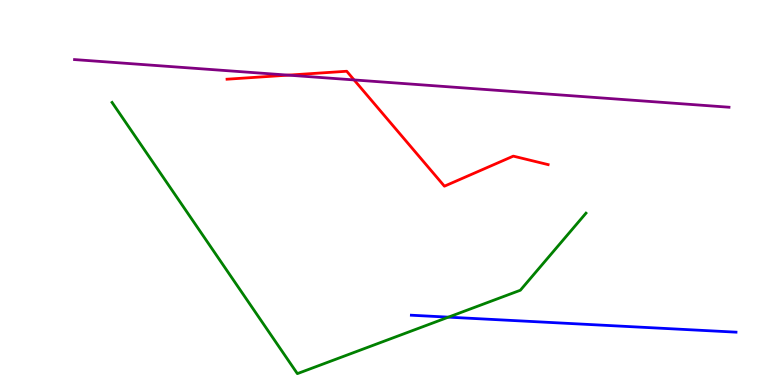[{'lines': ['blue', 'red'], 'intersections': []}, {'lines': ['green', 'red'], 'intersections': []}, {'lines': ['purple', 'red'], 'intersections': [{'x': 3.72, 'y': 8.05}, {'x': 4.57, 'y': 7.92}]}, {'lines': ['blue', 'green'], 'intersections': [{'x': 5.79, 'y': 1.76}]}, {'lines': ['blue', 'purple'], 'intersections': []}, {'lines': ['green', 'purple'], 'intersections': []}]